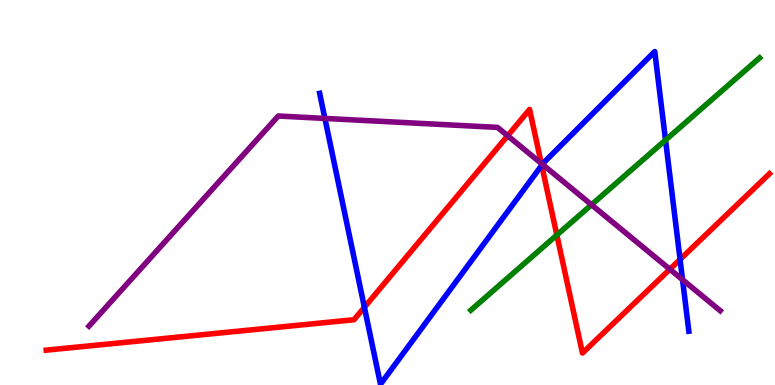[{'lines': ['blue', 'red'], 'intersections': [{'x': 4.7, 'y': 2.02}, {'x': 6.99, 'y': 5.71}, {'x': 8.78, 'y': 3.26}]}, {'lines': ['green', 'red'], 'intersections': [{'x': 7.19, 'y': 3.89}]}, {'lines': ['purple', 'red'], 'intersections': [{'x': 6.55, 'y': 6.47}, {'x': 6.98, 'y': 5.75}, {'x': 8.64, 'y': 3.01}]}, {'lines': ['blue', 'green'], 'intersections': [{'x': 8.59, 'y': 6.36}]}, {'lines': ['blue', 'purple'], 'intersections': [{'x': 4.19, 'y': 6.92}, {'x': 7.0, 'y': 5.73}, {'x': 8.81, 'y': 2.73}]}, {'lines': ['green', 'purple'], 'intersections': [{'x': 7.63, 'y': 4.68}]}]